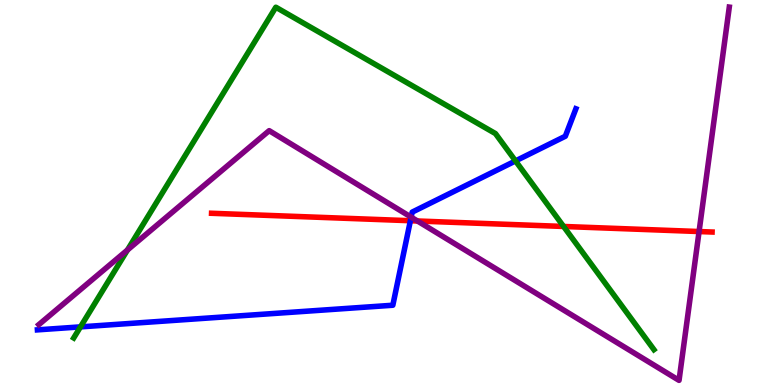[{'lines': ['blue', 'red'], 'intersections': [{'x': 5.3, 'y': 4.27}]}, {'lines': ['green', 'red'], 'intersections': [{'x': 7.27, 'y': 4.12}]}, {'lines': ['purple', 'red'], 'intersections': [{'x': 5.39, 'y': 4.26}, {'x': 9.02, 'y': 3.99}]}, {'lines': ['blue', 'green'], 'intersections': [{'x': 1.04, 'y': 1.51}, {'x': 6.65, 'y': 5.82}]}, {'lines': ['blue', 'purple'], 'intersections': [{'x': 5.3, 'y': 4.36}]}, {'lines': ['green', 'purple'], 'intersections': [{'x': 1.64, 'y': 3.51}]}]